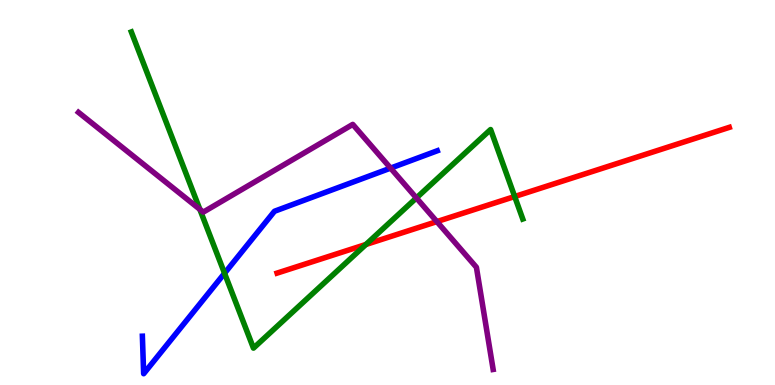[{'lines': ['blue', 'red'], 'intersections': []}, {'lines': ['green', 'red'], 'intersections': [{'x': 4.72, 'y': 3.65}, {'x': 6.64, 'y': 4.9}]}, {'lines': ['purple', 'red'], 'intersections': [{'x': 5.64, 'y': 4.24}]}, {'lines': ['blue', 'green'], 'intersections': [{'x': 2.9, 'y': 2.9}]}, {'lines': ['blue', 'purple'], 'intersections': [{'x': 5.04, 'y': 5.63}]}, {'lines': ['green', 'purple'], 'intersections': [{'x': 2.58, 'y': 4.56}, {'x': 5.37, 'y': 4.86}]}]